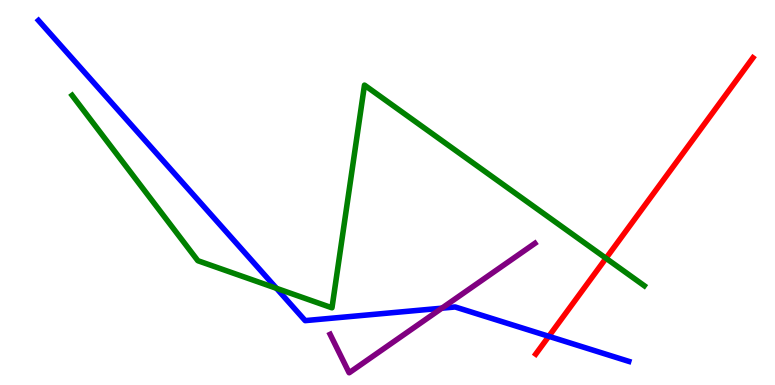[{'lines': ['blue', 'red'], 'intersections': [{'x': 7.08, 'y': 1.26}]}, {'lines': ['green', 'red'], 'intersections': [{'x': 7.82, 'y': 3.29}]}, {'lines': ['purple', 'red'], 'intersections': []}, {'lines': ['blue', 'green'], 'intersections': [{'x': 3.57, 'y': 2.51}]}, {'lines': ['blue', 'purple'], 'intersections': [{'x': 5.7, 'y': 2.0}]}, {'lines': ['green', 'purple'], 'intersections': []}]